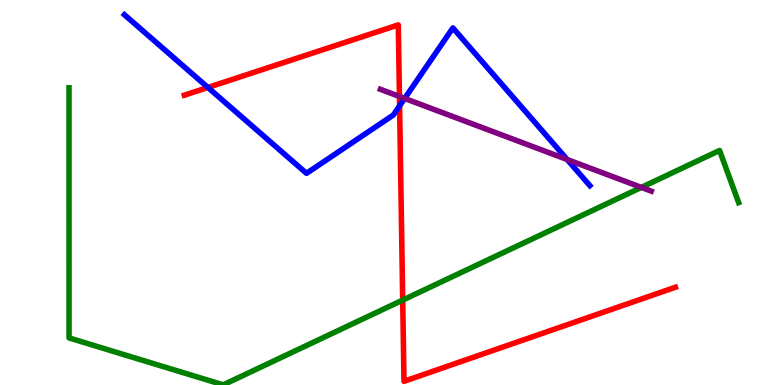[{'lines': ['blue', 'red'], 'intersections': [{'x': 2.68, 'y': 7.73}, {'x': 5.16, 'y': 7.25}]}, {'lines': ['green', 'red'], 'intersections': [{'x': 5.2, 'y': 2.21}]}, {'lines': ['purple', 'red'], 'intersections': [{'x': 5.15, 'y': 7.49}]}, {'lines': ['blue', 'green'], 'intersections': []}, {'lines': ['blue', 'purple'], 'intersections': [{'x': 5.22, 'y': 7.44}, {'x': 7.32, 'y': 5.86}]}, {'lines': ['green', 'purple'], 'intersections': [{'x': 8.28, 'y': 5.13}]}]